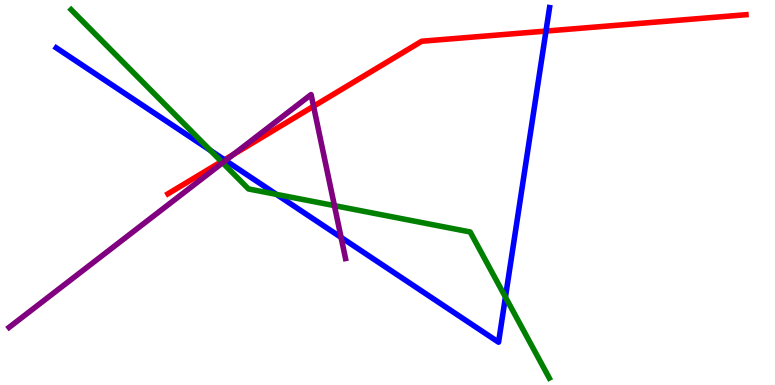[{'lines': ['blue', 'red'], 'intersections': [{'x': 2.9, 'y': 5.85}, {'x': 7.04, 'y': 9.19}]}, {'lines': ['green', 'red'], 'intersections': [{'x': 2.86, 'y': 5.8}]}, {'lines': ['purple', 'red'], 'intersections': [{'x': 3.01, 'y': 5.99}, {'x': 4.05, 'y': 7.24}]}, {'lines': ['blue', 'green'], 'intersections': [{'x': 2.71, 'y': 6.09}, {'x': 3.57, 'y': 4.95}, {'x': 6.52, 'y': 2.28}]}, {'lines': ['blue', 'purple'], 'intersections': [{'x': 2.91, 'y': 5.83}, {'x': 4.4, 'y': 3.83}]}, {'lines': ['green', 'purple'], 'intersections': [{'x': 2.87, 'y': 5.77}, {'x': 4.31, 'y': 4.66}]}]